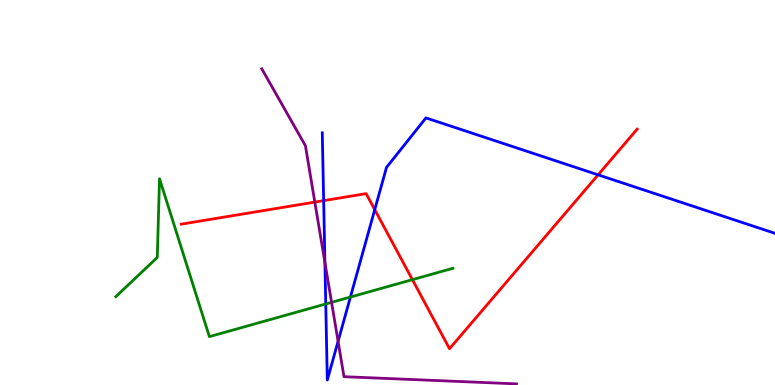[{'lines': ['blue', 'red'], 'intersections': [{'x': 4.18, 'y': 4.79}, {'x': 4.84, 'y': 4.55}, {'x': 7.72, 'y': 5.46}]}, {'lines': ['green', 'red'], 'intersections': [{'x': 5.32, 'y': 2.74}]}, {'lines': ['purple', 'red'], 'intersections': [{'x': 4.06, 'y': 4.75}]}, {'lines': ['blue', 'green'], 'intersections': [{'x': 4.2, 'y': 2.1}, {'x': 4.52, 'y': 2.28}]}, {'lines': ['blue', 'purple'], 'intersections': [{'x': 4.19, 'y': 3.18}, {'x': 4.36, 'y': 1.13}]}, {'lines': ['green', 'purple'], 'intersections': [{'x': 4.28, 'y': 2.15}]}]